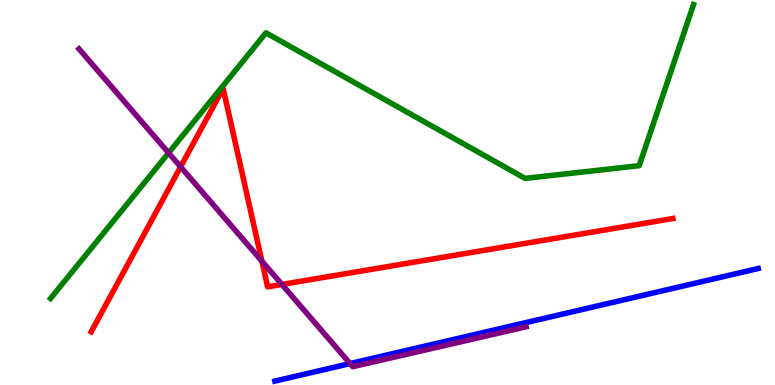[{'lines': ['blue', 'red'], 'intersections': []}, {'lines': ['green', 'red'], 'intersections': []}, {'lines': ['purple', 'red'], 'intersections': [{'x': 2.33, 'y': 5.67}, {'x': 3.38, 'y': 3.22}, {'x': 3.64, 'y': 2.61}]}, {'lines': ['blue', 'green'], 'intersections': []}, {'lines': ['blue', 'purple'], 'intersections': [{'x': 4.52, 'y': 0.557}]}, {'lines': ['green', 'purple'], 'intersections': [{'x': 2.18, 'y': 6.03}]}]